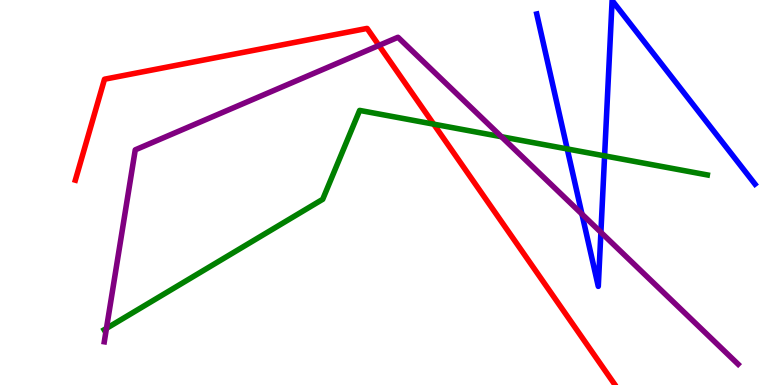[{'lines': ['blue', 'red'], 'intersections': []}, {'lines': ['green', 'red'], 'intersections': [{'x': 5.6, 'y': 6.78}]}, {'lines': ['purple', 'red'], 'intersections': [{'x': 4.89, 'y': 8.82}]}, {'lines': ['blue', 'green'], 'intersections': [{'x': 7.32, 'y': 6.13}, {'x': 7.8, 'y': 5.95}]}, {'lines': ['blue', 'purple'], 'intersections': [{'x': 7.51, 'y': 4.44}, {'x': 7.75, 'y': 3.97}]}, {'lines': ['green', 'purple'], 'intersections': [{'x': 1.37, 'y': 1.47}, {'x': 6.47, 'y': 6.45}]}]